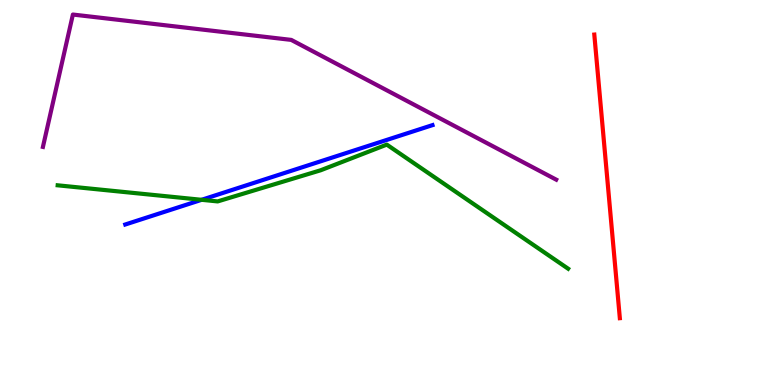[{'lines': ['blue', 'red'], 'intersections': []}, {'lines': ['green', 'red'], 'intersections': []}, {'lines': ['purple', 'red'], 'intersections': []}, {'lines': ['blue', 'green'], 'intersections': [{'x': 2.6, 'y': 4.81}]}, {'lines': ['blue', 'purple'], 'intersections': []}, {'lines': ['green', 'purple'], 'intersections': []}]